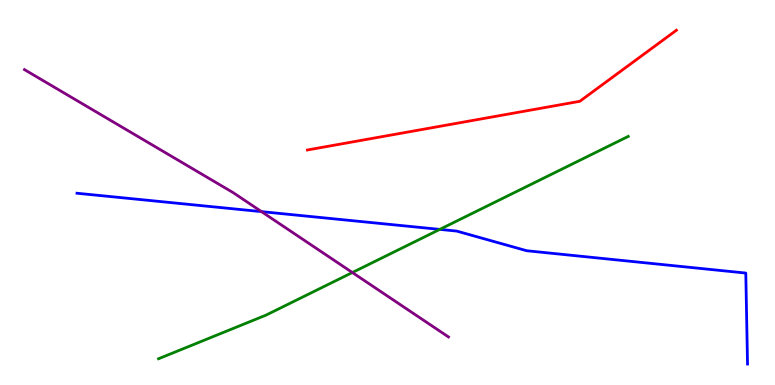[{'lines': ['blue', 'red'], 'intersections': []}, {'lines': ['green', 'red'], 'intersections': []}, {'lines': ['purple', 'red'], 'intersections': []}, {'lines': ['blue', 'green'], 'intersections': [{'x': 5.67, 'y': 4.04}]}, {'lines': ['blue', 'purple'], 'intersections': [{'x': 3.37, 'y': 4.5}]}, {'lines': ['green', 'purple'], 'intersections': [{'x': 4.55, 'y': 2.92}]}]